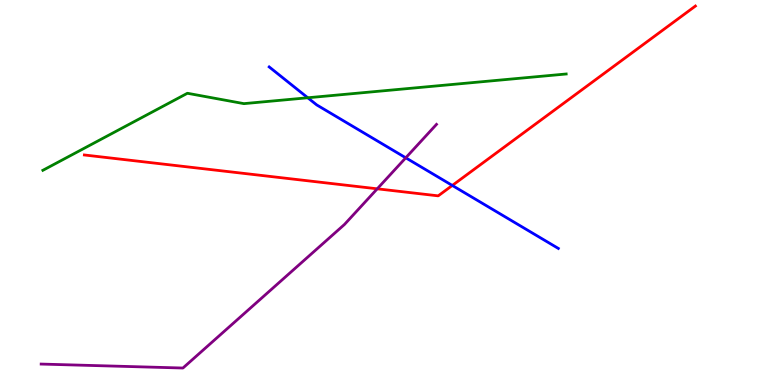[{'lines': ['blue', 'red'], 'intersections': [{'x': 5.84, 'y': 5.18}]}, {'lines': ['green', 'red'], 'intersections': []}, {'lines': ['purple', 'red'], 'intersections': [{'x': 4.87, 'y': 5.1}]}, {'lines': ['blue', 'green'], 'intersections': [{'x': 3.97, 'y': 7.46}]}, {'lines': ['blue', 'purple'], 'intersections': [{'x': 5.24, 'y': 5.9}]}, {'lines': ['green', 'purple'], 'intersections': []}]